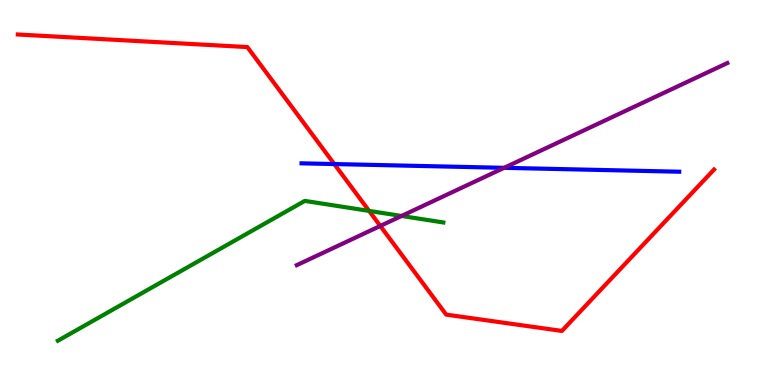[{'lines': ['blue', 'red'], 'intersections': [{'x': 4.31, 'y': 5.74}]}, {'lines': ['green', 'red'], 'intersections': [{'x': 4.76, 'y': 4.52}]}, {'lines': ['purple', 'red'], 'intersections': [{'x': 4.91, 'y': 4.13}]}, {'lines': ['blue', 'green'], 'intersections': []}, {'lines': ['blue', 'purple'], 'intersections': [{'x': 6.5, 'y': 5.64}]}, {'lines': ['green', 'purple'], 'intersections': [{'x': 5.18, 'y': 4.39}]}]